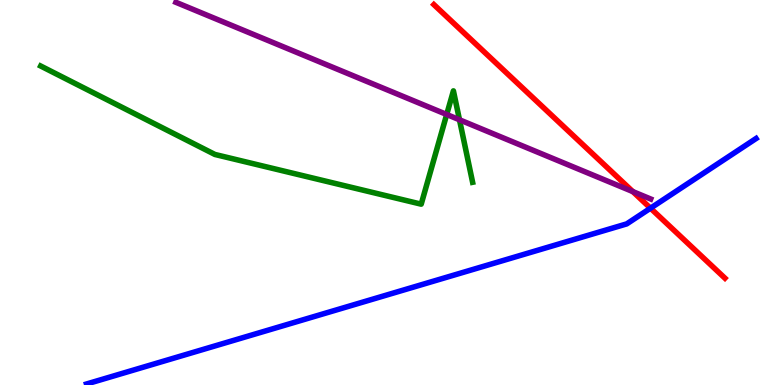[{'lines': ['blue', 'red'], 'intersections': [{'x': 8.39, 'y': 4.59}]}, {'lines': ['green', 'red'], 'intersections': []}, {'lines': ['purple', 'red'], 'intersections': [{'x': 8.17, 'y': 5.02}]}, {'lines': ['blue', 'green'], 'intersections': []}, {'lines': ['blue', 'purple'], 'intersections': []}, {'lines': ['green', 'purple'], 'intersections': [{'x': 5.76, 'y': 7.03}, {'x': 5.93, 'y': 6.89}]}]